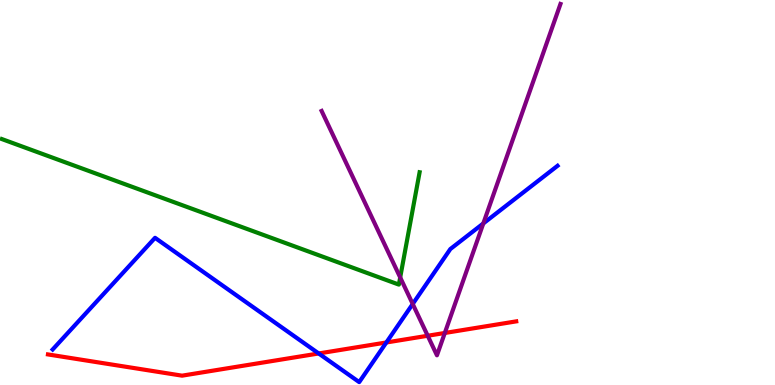[{'lines': ['blue', 'red'], 'intersections': [{'x': 4.11, 'y': 0.819}, {'x': 4.99, 'y': 1.1}]}, {'lines': ['green', 'red'], 'intersections': []}, {'lines': ['purple', 'red'], 'intersections': [{'x': 5.52, 'y': 1.28}, {'x': 5.74, 'y': 1.35}]}, {'lines': ['blue', 'green'], 'intersections': []}, {'lines': ['blue', 'purple'], 'intersections': [{'x': 5.33, 'y': 2.1}, {'x': 6.24, 'y': 4.2}]}, {'lines': ['green', 'purple'], 'intersections': [{'x': 5.16, 'y': 2.79}]}]